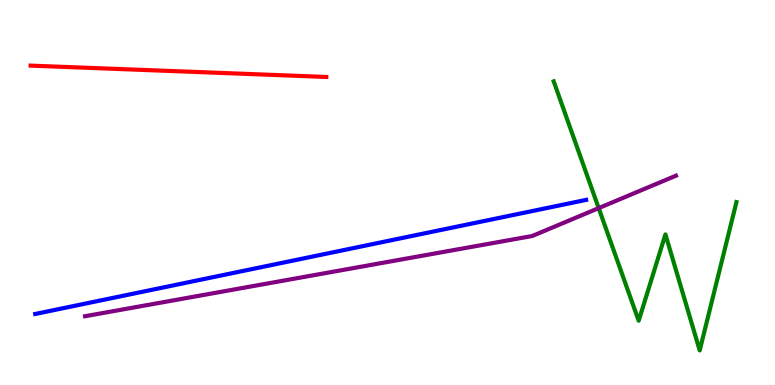[{'lines': ['blue', 'red'], 'intersections': []}, {'lines': ['green', 'red'], 'intersections': []}, {'lines': ['purple', 'red'], 'intersections': []}, {'lines': ['blue', 'green'], 'intersections': []}, {'lines': ['blue', 'purple'], 'intersections': []}, {'lines': ['green', 'purple'], 'intersections': [{'x': 7.73, 'y': 4.59}]}]